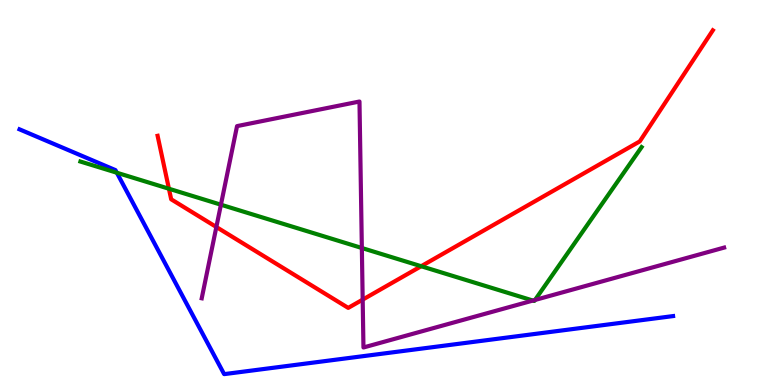[{'lines': ['blue', 'red'], 'intersections': []}, {'lines': ['green', 'red'], 'intersections': [{'x': 2.18, 'y': 5.1}, {'x': 5.43, 'y': 3.09}]}, {'lines': ['purple', 'red'], 'intersections': [{'x': 2.79, 'y': 4.1}, {'x': 4.68, 'y': 2.22}]}, {'lines': ['blue', 'green'], 'intersections': [{'x': 1.51, 'y': 5.51}]}, {'lines': ['blue', 'purple'], 'intersections': []}, {'lines': ['green', 'purple'], 'intersections': [{'x': 2.85, 'y': 4.68}, {'x': 4.67, 'y': 3.56}, {'x': 6.88, 'y': 2.19}, {'x': 6.9, 'y': 2.21}]}]